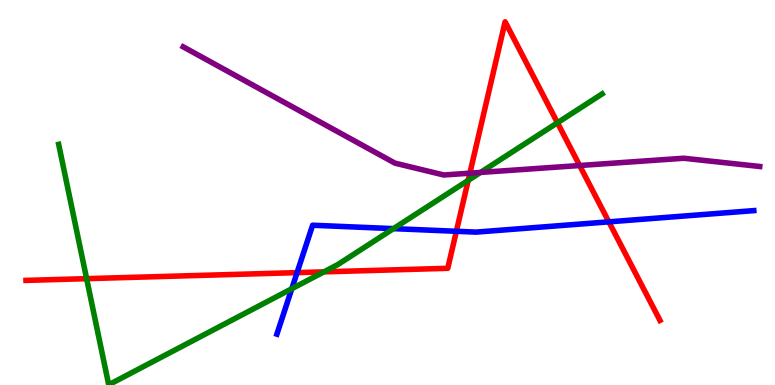[{'lines': ['blue', 'red'], 'intersections': [{'x': 3.83, 'y': 2.92}, {'x': 5.89, 'y': 3.99}, {'x': 7.86, 'y': 4.24}]}, {'lines': ['green', 'red'], 'intersections': [{'x': 1.12, 'y': 2.76}, {'x': 4.18, 'y': 2.94}, {'x': 6.04, 'y': 5.32}, {'x': 7.19, 'y': 6.81}]}, {'lines': ['purple', 'red'], 'intersections': [{'x': 6.06, 'y': 5.5}, {'x': 7.48, 'y': 5.7}]}, {'lines': ['blue', 'green'], 'intersections': [{'x': 3.77, 'y': 2.5}, {'x': 5.08, 'y': 4.06}]}, {'lines': ['blue', 'purple'], 'intersections': []}, {'lines': ['green', 'purple'], 'intersections': [{'x': 6.2, 'y': 5.52}]}]